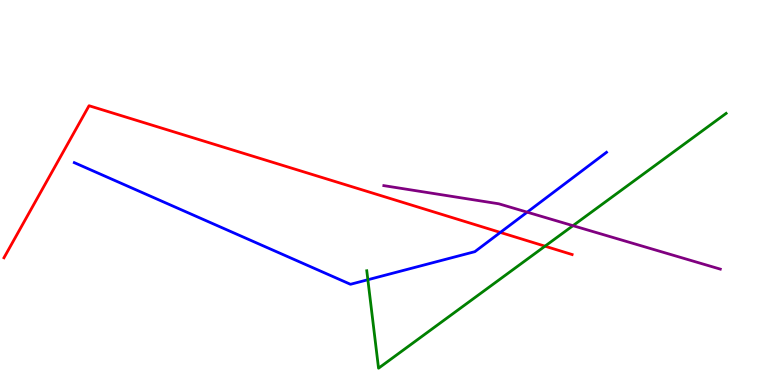[{'lines': ['blue', 'red'], 'intersections': [{'x': 6.46, 'y': 3.96}]}, {'lines': ['green', 'red'], 'intersections': [{'x': 7.03, 'y': 3.61}]}, {'lines': ['purple', 'red'], 'intersections': []}, {'lines': ['blue', 'green'], 'intersections': [{'x': 4.75, 'y': 2.73}]}, {'lines': ['blue', 'purple'], 'intersections': [{'x': 6.8, 'y': 4.49}]}, {'lines': ['green', 'purple'], 'intersections': [{'x': 7.39, 'y': 4.14}]}]